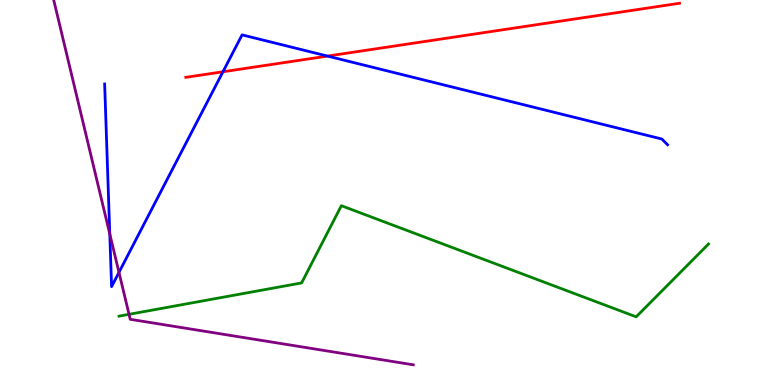[{'lines': ['blue', 'red'], 'intersections': [{'x': 2.88, 'y': 8.14}, {'x': 4.23, 'y': 8.54}]}, {'lines': ['green', 'red'], 'intersections': []}, {'lines': ['purple', 'red'], 'intersections': []}, {'lines': ['blue', 'green'], 'intersections': []}, {'lines': ['blue', 'purple'], 'intersections': [{'x': 1.42, 'y': 3.92}, {'x': 1.54, 'y': 2.93}]}, {'lines': ['green', 'purple'], 'intersections': [{'x': 1.66, 'y': 1.84}]}]